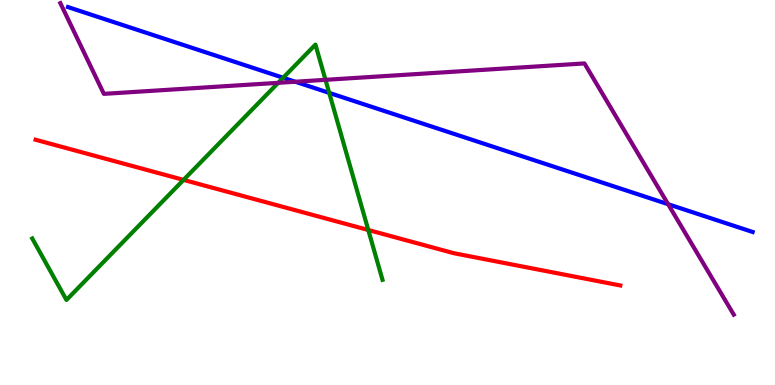[{'lines': ['blue', 'red'], 'intersections': []}, {'lines': ['green', 'red'], 'intersections': [{'x': 2.37, 'y': 5.33}, {'x': 4.75, 'y': 4.03}]}, {'lines': ['purple', 'red'], 'intersections': []}, {'lines': ['blue', 'green'], 'intersections': [{'x': 3.65, 'y': 7.98}, {'x': 4.25, 'y': 7.59}]}, {'lines': ['blue', 'purple'], 'intersections': [{'x': 3.81, 'y': 7.88}, {'x': 8.62, 'y': 4.7}]}, {'lines': ['green', 'purple'], 'intersections': [{'x': 3.59, 'y': 7.85}, {'x': 4.2, 'y': 7.93}]}]